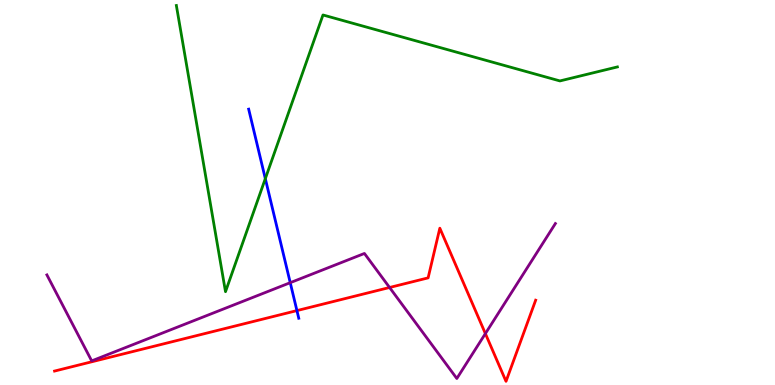[{'lines': ['blue', 'red'], 'intersections': [{'x': 3.83, 'y': 1.93}]}, {'lines': ['green', 'red'], 'intersections': []}, {'lines': ['purple', 'red'], 'intersections': [{'x': 5.03, 'y': 2.53}, {'x': 6.26, 'y': 1.34}]}, {'lines': ['blue', 'green'], 'intersections': [{'x': 3.42, 'y': 5.36}]}, {'lines': ['blue', 'purple'], 'intersections': [{'x': 3.75, 'y': 2.66}]}, {'lines': ['green', 'purple'], 'intersections': []}]